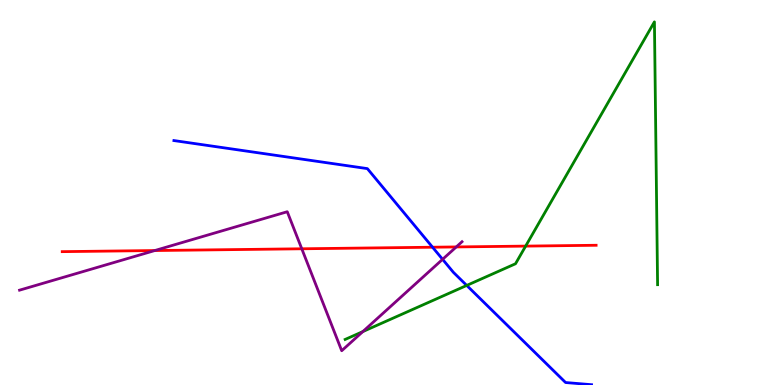[{'lines': ['blue', 'red'], 'intersections': [{'x': 5.58, 'y': 3.58}]}, {'lines': ['green', 'red'], 'intersections': [{'x': 6.78, 'y': 3.61}]}, {'lines': ['purple', 'red'], 'intersections': [{'x': 2.0, 'y': 3.49}, {'x': 3.89, 'y': 3.54}, {'x': 5.89, 'y': 3.59}]}, {'lines': ['blue', 'green'], 'intersections': [{'x': 6.02, 'y': 2.59}]}, {'lines': ['blue', 'purple'], 'intersections': [{'x': 5.71, 'y': 3.26}]}, {'lines': ['green', 'purple'], 'intersections': [{'x': 4.68, 'y': 1.39}]}]